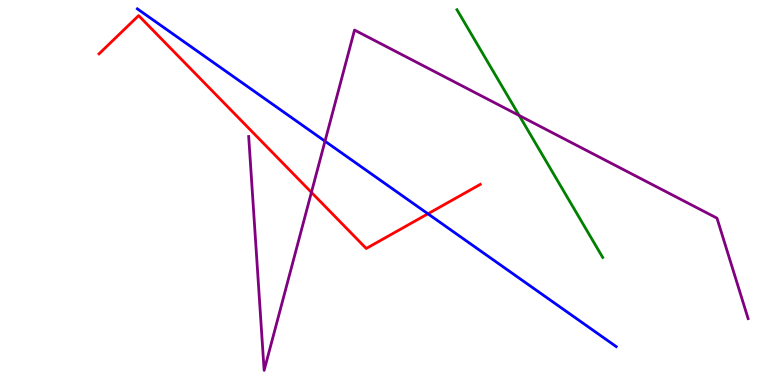[{'lines': ['blue', 'red'], 'intersections': [{'x': 5.52, 'y': 4.45}]}, {'lines': ['green', 'red'], 'intersections': []}, {'lines': ['purple', 'red'], 'intersections': [{'x': 4.02, 'y': 5.0}]}, {'lines': ['blue', 'green'], 'intersections': []}, {'lines': ['blue', 'purple'], 'intersections': [{'x': 4.19, 'y': 6.33}]}, {'lines': ['green', 'purple'], 'intersections': [{'x': 6.7, 'y': 7.0}]}]